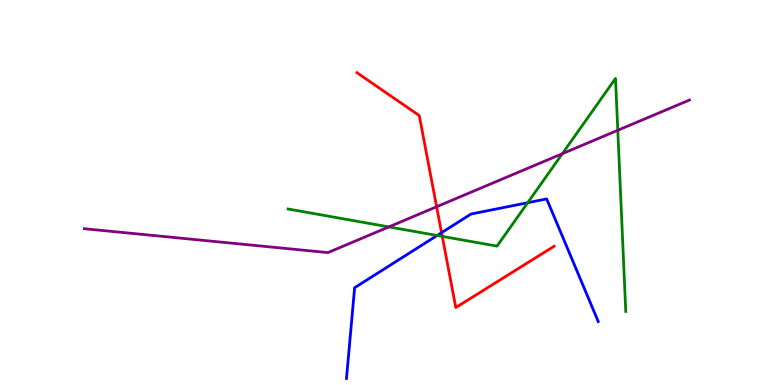[{'lines': ['blue', 'red'], 'intersections': [{'x': 5.7, 'y': 3.96}]}, {'lines': ['green', 'red'], 'intersections': [{'x': 5.71, 'y': 3.86}]}, {'lines': ['purple', 'red'], 'intersections': [{'x': 5.63, 'y': 4.63}]}, {'lines': ['blue', 'green'], 'intersections': [{'x': 5.64, 'y': 3.88}, {'x': 6.81, 'y': 4.73}]}, {'lines': ['blue', 'purple'], 'intersections': []}, {'lines': ['green', 'purple'], 'intersections': [{'x': 5.02, 'y': 4.11}, {'x': 7.26, 'y': 6.01}, {'x': 7.97, 'y': 6.62}]}]